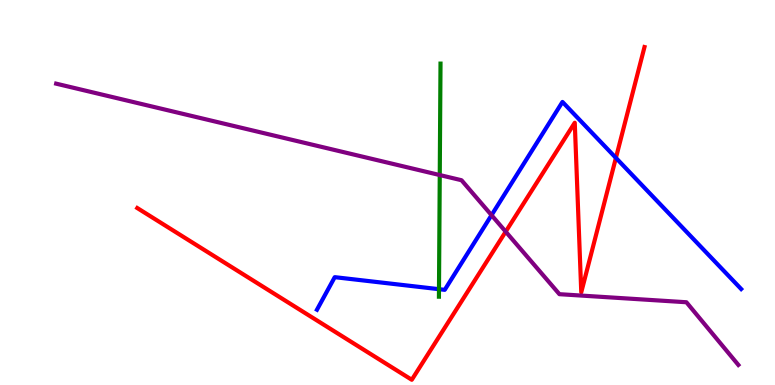[{'lines': ['blue', 'red'], 'intersections': [{'x': 7.95, 'y': 5.9}]}, {'lines': ['green', 'red'], 'intersections': []}, {'lines': ['purple', 'red'], 'intersections': [{'x': 6.53, 'y': 3.98}]}, {'lines': ['blue', 'green'], 'intersections': [{'x': 5.66, 'y': 2.49}]}, {'lines': ['blue', 'purple'], 'intersections': [{'x': 6.34, 'y': 4.41}]}, {'lines': ['green', 'purple'], 'intersections': [{'x': 5.67, 'y': 5.45}]}]